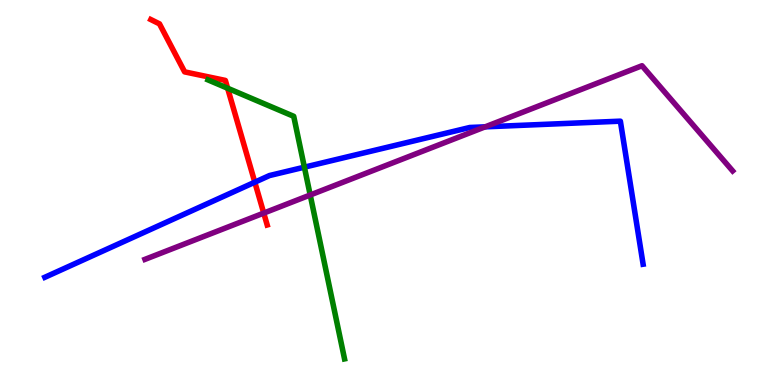[{'lines': ['blue', 'red'], 'intersections': [{'x': 3.29, 'y': 5.27}]}, {'lines': ['green', 'red'], 'intersections': [{'x': 2.94, 'y': 7.71}]}, {'lines': ['purple', 'red'], 'intersections': [{'x': 3.4, 'y': 4.47}]}, {'lines': ['blue', 'green'], 'intersections': [{'x': 3.93, 'y': 5.66}]}, {'lines': ['blue', 'purple'], 'intersections': [{'x': 6.26, 'y': 6.71}]}, {'lines': ['green', 'purple'], 'intersections': [{'x': 4.0, 'y': 4.94}]}]